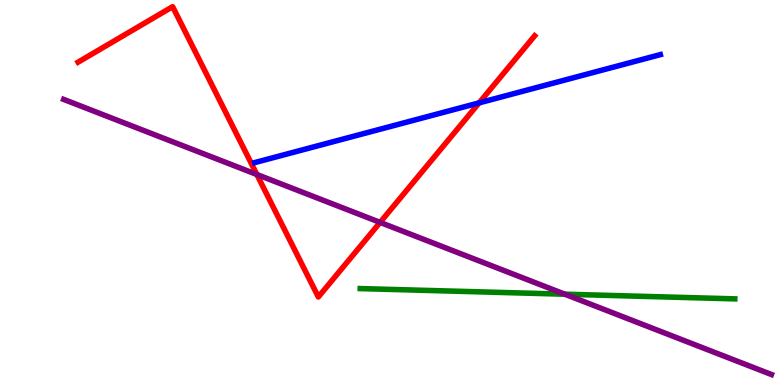[{'lines': ['blue', 'red'], 'intersections': [{'x': 6.18, 'y': 7.33}]}, {'lines': ['green', 'red'], 'intersections': []}, {'lines': ['purple', 'red'], 'intersections': [{'x': 3.31, 'y': 5.47}, {'x': 4.9, 'y': 4.22}]}, {'lines': ['blue', 'green'], 'intersections': []}, {'lines': ['blue', 'purple'], 'intersections': []}, {'lines': ['green', 'purple'], 'intersections': [{'x': 7.29, 'y': 2.36}]}]